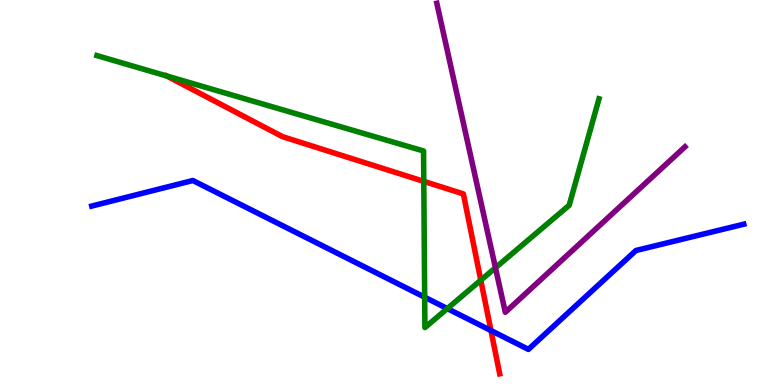[{'lines': ['blue', 'red'], 'intersections': [{'x': 6.33, 'y': 1.41}]}, {'lines': ['green', 'red'], 'intersections': [{'x': 2.15, 'y': 8.03}, {'x': 5.47, 'y': 5.29}, {'x': 6.2, 'y': 2.72}]}, {'lines': ['purple', 'red'], 'intersections': []}, {'lines': ['blue', 'green'], 'intersections': [{'x': 5.48, 'y': 2.28}, {'x': 5.77, 'y': 1.98}]}, {'lines': ['blue', 'purple'], 'intersections': []}, {'lines': ['green', 'purple'], 'intersections': [{'x': 6.39, 'y': 3.04}]}]